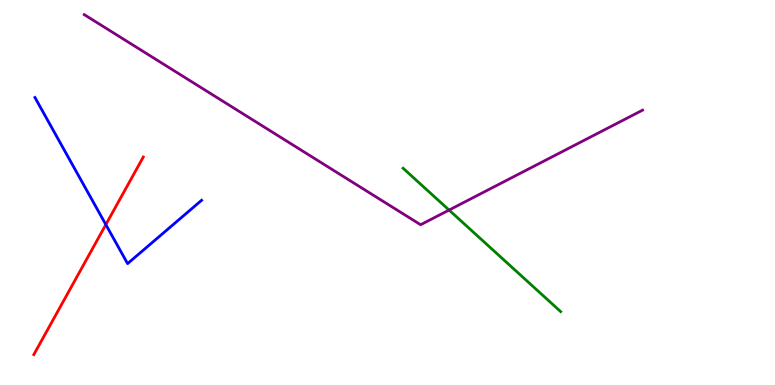[{'lines': ['blue', 'red'], 'intersections': [{'x': 1.37, 'y': 4.17}]}, {'lines': ['green', 'red'], 'intersections': []}, {'lines': ['purple', 'red'], 'intersections': []}, {'lines': ['blue', 'green'], 'intersections': []}, {'lines': ['blue', 'purple'], 'intersections': []}, {'lines': ['green', 'purple'], 'intersections': [{'x': 5.79, 'y': 4.54}]}]